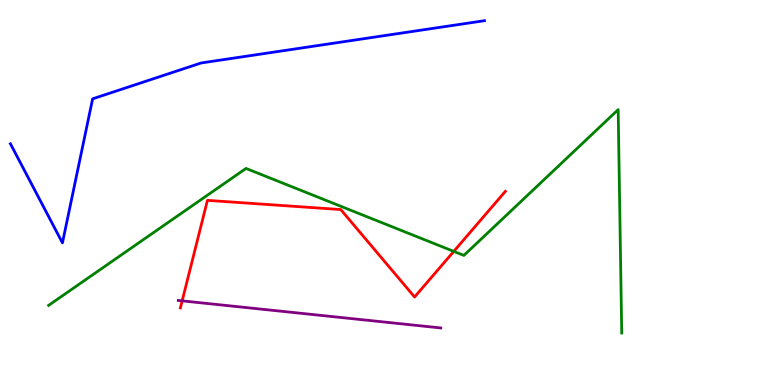[{'lines': ['blue', 'red'], 'intersections': []}, {'lines': ['green', 'red'], 'intersections': [{'x': 5.86, 'y': 3.47}]}, {'lines': ['purple', 'red'], 'intersections': [{'x': 2.35, 'y': 2.19}]}, {'lines': ['blue', 'green'], 'intersections': []}, {'lines': ['blue', 'purple'], 'intersections': []}, {'lines': ['green', 'purple'], 'intersections': []}]